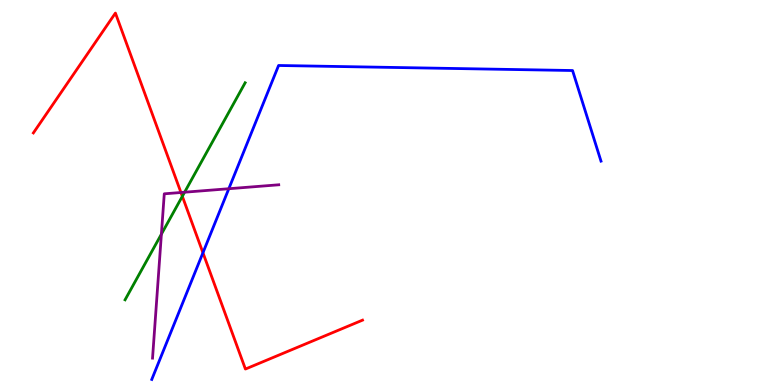[{'lines': ['blue', 'red'], 'intersections': [{'x': 2.62, 'y': 3.43}]}, {'lines': ['green', 'red'], 'intersections': [{'x': 2.35, 'y': 4.9}]}, {'lines': ['purple', 'red'], 'intersections': [{'x': 2.33, 'y': 5.0}]}, {'lines': ['blue', 'green'], 'intersections': []}, {'lines': ['blue', 'purple'], 'intersections': [{'x': 2.95, 'y': 5.1}]}, {'lines': ['green', 'purple'], 'intersections': [{'x': 2.08, 'y': 3.92}, {'x': 2.38, 'y': 5.01}]}]